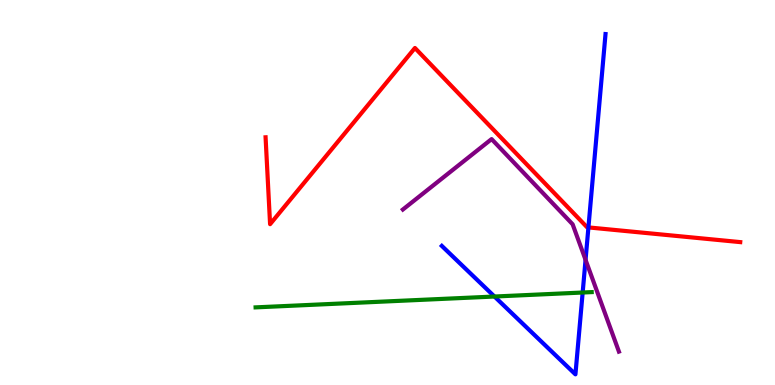[{'lines': ['blue', 'red'], 'intersections': [{'x': 7.59, 'y': 4.09}]}, {'lines': ['green', 'red'], 'intersections': []}, {'lines': ['purple', 'red'], 'intersections': []}, {'lines': ['blue', 'green'], 'intersections': [{'x': 6.38, 'y': 2.3}, {'x': 7.52, 'y': 2.4}]}, {'lines': ['blue', 'purple'], 'intersections': [{'x': 7.56, 'y': 3.25}]}, {'lines': ['green', 'purple'], 'intersections': []}]